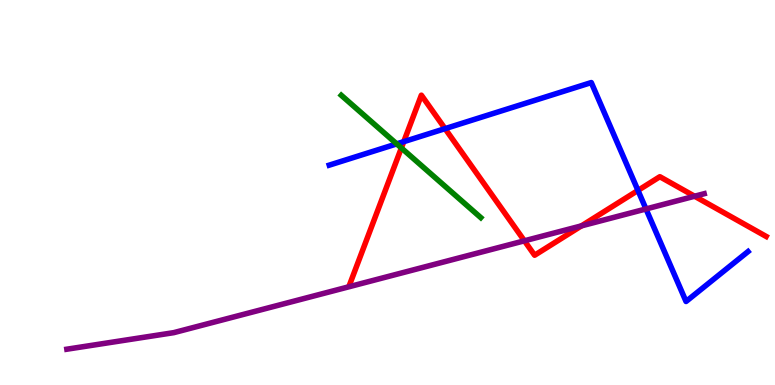[{'lines': ['blue', 'red'], 'intersections': [{'x': 5.21, 'y': 6.32}, {'x': 5.74, 'y': 6.66}, {'x': 8.23, 'y': 5.05}]}, {'lines': ['green', 'red'], 'intersections': [{'x': 5.18, 'y': 6.16}]}, {'lines': ['purple', 'red'], 'intersections': [{'x': 6.77, 'y': 3.75}, {'x': 7.5, 'y': 4.13}, {'x': 8.96, 'y': 4.9}]}, {'lines': ['blue', 'green'], 'intersections': [{'x': 5.12, 'y': 6.26}]}, {'lines': ['blue', 'purple'], 'intersections': [{'x': 8.34, 'y': 4.57}]}, {'lines': ['green', 'purple'], 'intersections': []}]